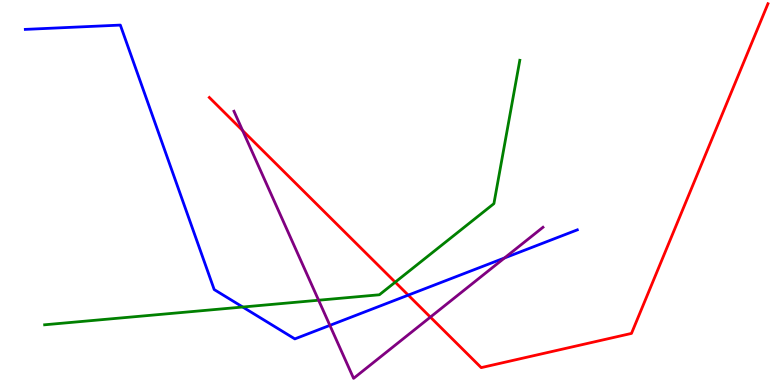[{'lines': ['blue', 'red'], 'intersections': [{'x': 5.27, 'y': 2.33}]}, {'lines': ['green', 'red'], 'intersections': [{'x': 5.1, 'y': 2.67}]}, {'lines': ['purple', 'red'], 'intersections': [{'x': 3.13, 'y': 6.61}, {'x': 5.55, 'y': 1.76}]}, {'lines': ['blue', 'green'], 'intersections': [{'x': 3.13, 'y': 2.03}]}, {'lines': ['blue', 'purple'], 'intersections': [{'x': 4.26, 'y': 1.55}, {'x': 6.51, 'y': 3.3}]}, {'lines': ['green', 'purple'], 'intersections': [{'x': 4.11, 'y': 2.2}]}]